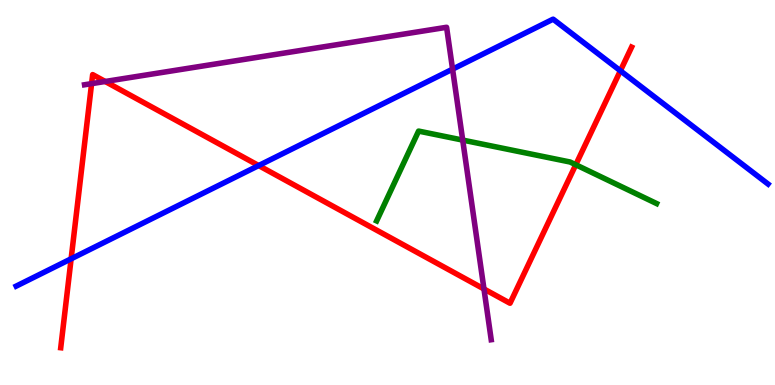[{'lines': ['blue', 'red'], 'intersections': [{'x': 0.918, 'y': 3.28}, {'x': 3.34, 'y': 5.7}, {'x': 8.0, 'y': 8.16}]}, {'lines': ['green', 'red'], 'intersections': [{'x': 7.43, 'y': 5.72}]}, {'lines': ['purple', 'red'], 'intersections': [{'x': 1.18, 'y': 7.83}, {'x': 1.36, 'y': 7.88}, {'x': 6.24, 'y': 2.49}]}, {'lines': ['blue', 'green'], 'intersections': []}, {'lines': ['blue', 'purple'], 'intersections': [{'x': 5.84, 'y': 8.2}]}, {'lines': ['green', 'purple'], 'intersections': [{'x': 5.97, 'y': 6.36}]}]